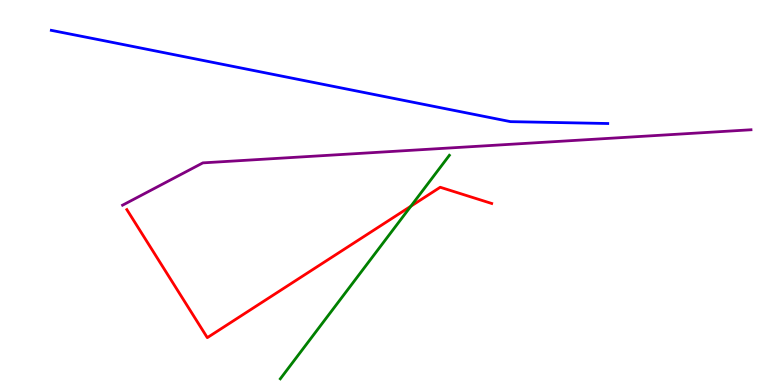[{'lines': ['blue', 'red'], 'intersections': []}, {'lines': ['green', 'red'], 'intersections': [{'x': 5.3, 'y': 4.64}]}, {'lines': ['purple', 'red'], 'intersections': []}, {'lines': ['blue', 'green'], 'intersections': []}, {'lines': ['blue', 'purple'], 'intersections': []}, {'lines': ['green', 'purple'], 'intersections': []}]